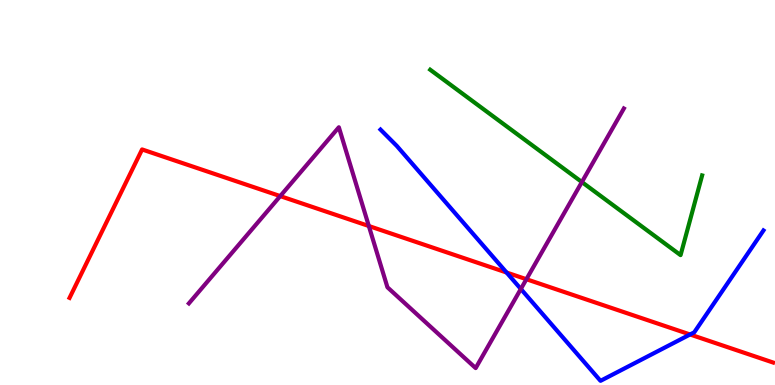[{'lines': ['blue', 'red'], 'intersections': [{'x': 6.54, 'y': 2.92}, {'x': 8.9, 'y': 1.31}]}, {'lines': ['green', 'red'], 'intersections': []}, {'lines': ['purple', 'red'], 'intersections': [{'x': 3.62, 'y': 4.91}, {'x': 4.76, 'y': 4.13}, {'x': 6.79, 'y': 2.75}]}, {'lines': ['blue', 'green'], 'intersections': []}, {'lines': ['blue', 'purple'], 'intersections': [{'x': 6.72, 'y': 2.49}]}, {'lines': ['green', 'purple'], 'intersections': [{'x': 7.51, 'y': 5.27}]}]